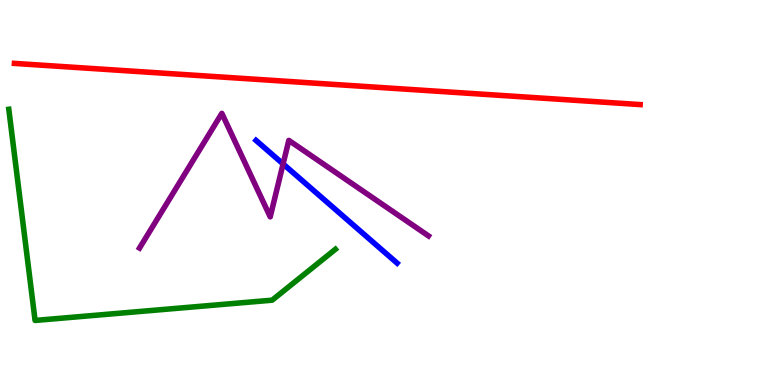[{'lines': ['blue', 'red'], 'intersections': []}, {'lines': ['green', 'red'], 'intersections': []}, {'lines': ['purple', 'red'], 'intersections': []}, {'lines': ['blue', 'green'], 'intersections': []}, {'lines': ['blue', 'purple'], 'intersections': [{'x': 3.65, 'y': 5.74}]}, {'lines': ['green', 'purple'], 'intersections': []}]